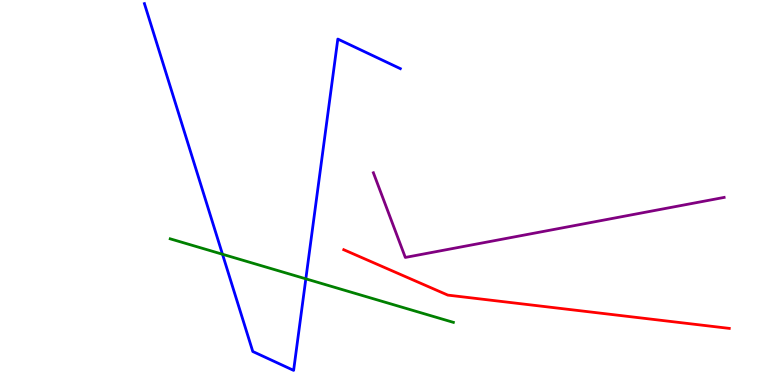[{'lines': ['blue', 'red'], 'intersections': []}, {'lines': ['green', 'red'], 'intersections': []}, {'lines': ['purple', 'red'], 'intersections': []}, {'lines': ['blue', 'green'], 'intersections': [{'x': 2.87, 'y': 3.4}, {'x': 3.95, 'y': 2.76}]}, {'lines': ['blue', 'purple'], 'intersections': []}, {'lines': ['green', 'purple'], 'intersections': []}]